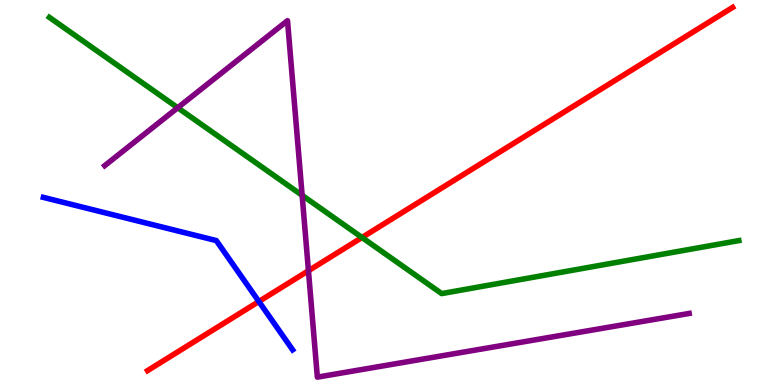[{'lines': ['blue', 'red'], 'intersections': [{'x': 3.34, 'y': 2.17}]}, {'lines': ['green', 'red'], 'intersections': [{'x': 4.67, 'y': 3.83}]}, {'lines': ['purple', 'red'], 'intersections': [{'x': 3.98, 'y': 2.97}]}, {'lines': ['blue', 'green'], 'intersections': []}, {'lines': ['blue', 'purple'], 'intersections': []}, {'lines': ['green', 'purple'], 'intersections': [{'x': 2.29, 'y': 7.2}, {'x': 3.9, 'y': 4.93}]}]